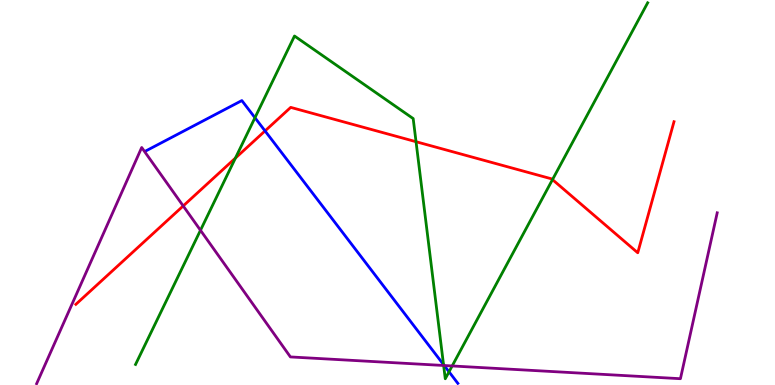[{'lines': ['blue', 'red'], 'intersections': [{'x': 3.42, 'y': 6.6}]}, {'lines': ['green', 'red'], 'intersections': [{'x': 3.04, 'y': 5.89}, {'x': 5.37, 'y': 6.32}, {'x': 7.13, 'y': 5.33}]}, {'lines': ['purple', 'red'], 'intersections': [{'x': 2.36, 'y': 4.65}]}, {'lines': ['blue', 'green'], 'intersections': [{'x': 3.29, 'y': 6.94}, {'x': 5.72, 'y': 0.53}, {'x': 5.79, 'y': 0.343}]}, {'lines': ['blue', 'purple'], 'intersections': [{'x': 5.73, 'y': 0.506}]}, {'lines': ['green', 'purple'], 'intersections': [{'x': 2.59, 'y': 4.02}, {'x': 5.72, 'y': 0.507}, {'x': 5.83, 'y': 0.495}]}]